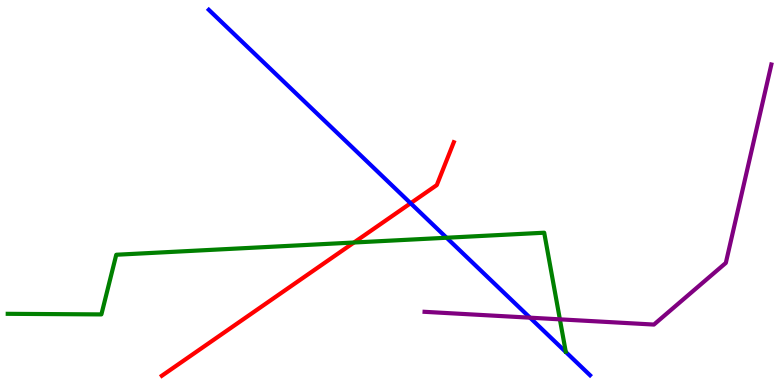[{'lines': ['blue', 'red'], 'intersections': [{'x': 5.3, 'y': 4.72}]}, {'lines': ['green', 'red'], 'intersections': [{'x': 4.57, 'y': 3.7}]}, {'lines': ['purple', 'red'], 'intersections': []}, {'lines': ['blue', 'green'], 'intersections': [{'x': 5.76, 'y': 3.82}]}, {'lines': ['blue', 'purple'], 'intersections': [{'x': 6.84, 'y': 1.75}]}, {'lines': ['green', 'purple'], 'intersections': [{'x': 7.22, 'y': 1.71}]}]